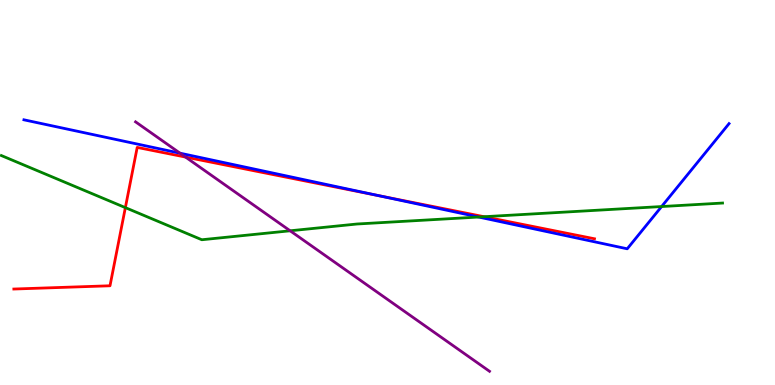[{'lines': ['blue', 'red'], 'intersections': [{'x': 4.89, 'y': 4.92}]}, {'lines': ['green', 'red'], 'intersections': [{'x': 1.62, 'y': 4.61}, {'x': 6.25, 'y': 4.37}]}, {'lines': ['purple', 'red'], 'intersections': [{'x': 2.39, 'y': 5.92}]}, {'lines': ['blue', 'green'], 'intersections': [{'x': 6.18, 'y': 4.36}, {'x': 8.54, 'y': 4.64}]}, {'lines': ['blue', 'purple'], 'intersections': [{'x': 2.32, 'y': 6.02}]}, {'lines': ['green', 'purple'], 'intersections': [{'x': 3.74, 'y': 4.01}]}]